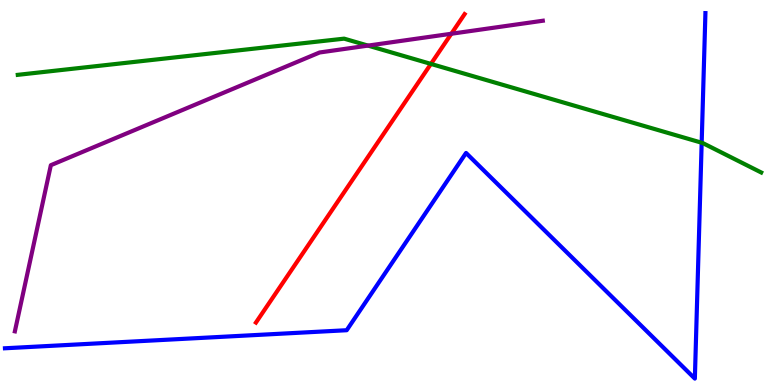[{'lines': ['blue', 'red'], 'intersections': []}, {'lines': ['green', 'red'], 'intersections': [{'x': 5.56, 'y': 8.34}]}, {'lines': ['purple', 'red'], 'intersections': [{'x': 5.82, 'y': 9.12}]}, {'lines': ['blue', 'green'], 'intersections': [{'x': 9.05, 'y': 6.29}]}, {'lines': ['blue', 'purple'], 'intersections': []}, {'lines': ['green', 'purple'], 'intersections': [{'x': 4.75, 'y': 8.82}]}]